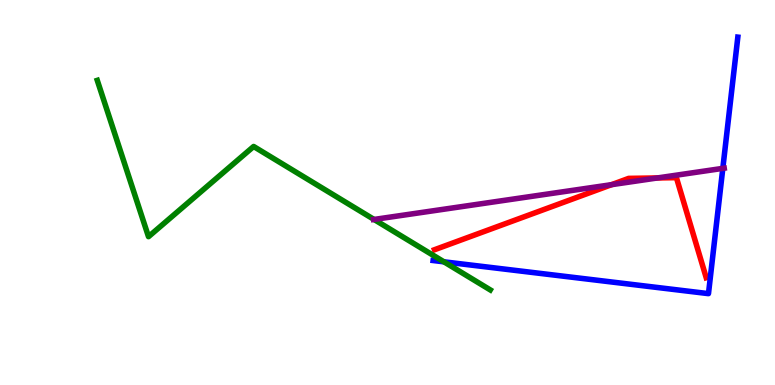[{'lines': ['blue', 'red'], 'intersections': []}, {'lines': ['green', 'red'], 'intersections': []}, {'lines': ['purple', 'red'], 'intersections': [{'x': 7.89, 'y': 5.2}, {'x': 8.48, 'y': 5.38}]}, {'lines': ['blue', 'green'], 'intersections': [{'x': 5.73, 'y': 3.2}]}, {'lines': ['blue', 'purple'], 'intersections': [{'x': 9.33, 'y': 5.63}]}, {'lines': ['green', 'purple'], 'intersections': [{'x': 4.83, 'y': 4.3}]}]